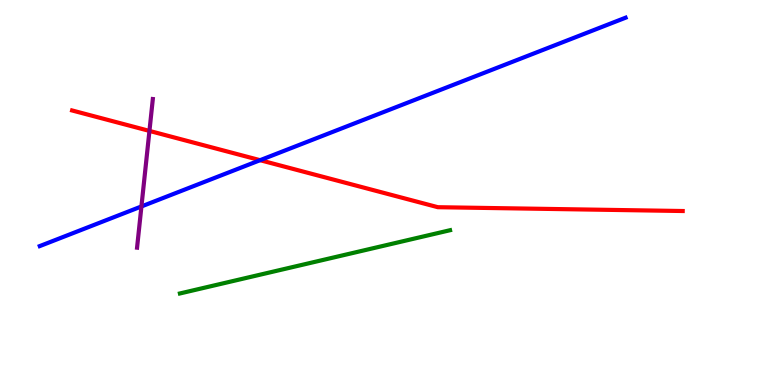[{'lines': ['blue', 'red'], 'intersections': [{'x': 3.36, 'y': 5.84}]}, {'lines': ['green', 'red'], 'intersections': []}, {'lines': ['purple', 'red'], 'intersections': [{'x': 1.93, 'y': 6.6}]}, {'lines': ['blue', 'green'], 'intersections': []}, {'lines': ['blue', 'purple'], 'intersections': [{'x': 1.82, 'y': 4.64}]}, {'lines': ['green', 'purple'], 'intersections': []}]